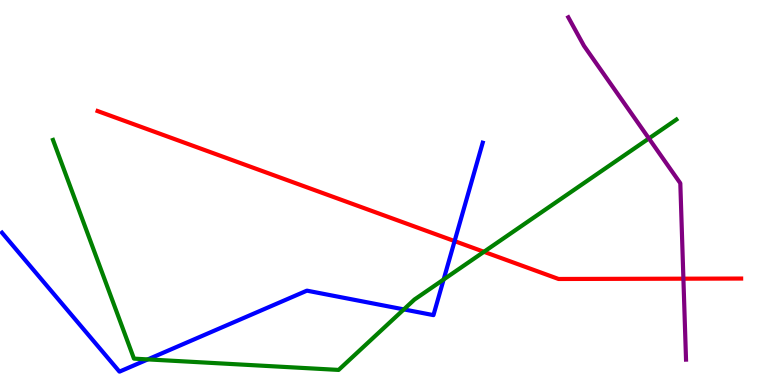[{'lines': ['blue', 'red'], 'intersections': [{'x': 5.87, 'y': 3.74}]}, {'lines': ['green', 'red'], 'intersections': [{'x': 6.24, 'y': 3.46}]}, {'lines': ['purple', 'red'], 'intersections': [{'x': 8.82, 'y': 2.76}]}, {'lines': ['blue', 'green'], 'intersections': [{'x': 1.91, 'y': 0.665}, {'x': 5.21, 'y': 1.96}, {'x': 5.72, 'y': 2.74}]}, {'lines': ['blue', 'purple'], 'intersections': []}, {'lines': ['green', 'purple'], 'intersections': [{'x': 8.37, 'y': 6.4}]}]